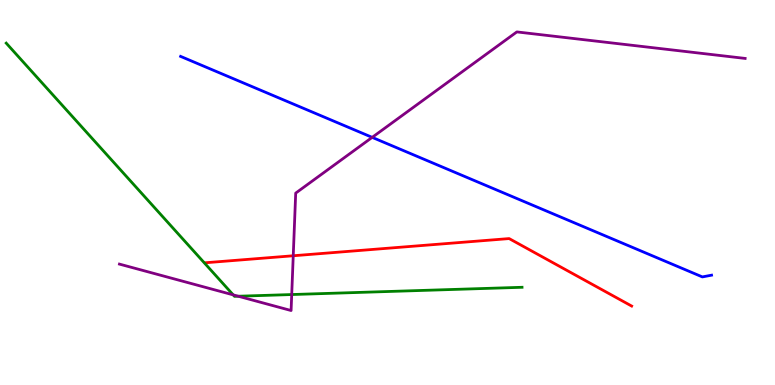[{'lines': ['blue', 'red'], 'intersections': []}, {'lines': ['green', 'red'], 'intersections': []}, {'lines': ['purple', 'red'], 'intersections': [{'x': 3.78, 'y': 3.36}]}, {'lines': ['blue', 'green'], 'intersections': []}, {'lines': ['blue', 'purple'], 'intersections': [{'x': 4.8, 'y': 6.43}]}, {'lines': ['green', 'purple'], 'intersections': [{'x': 3.01, 'y': 2.34}, {'x': 3.07, 'y': 2.31}, {'x': 3.76, 'y': 2.35}]}]